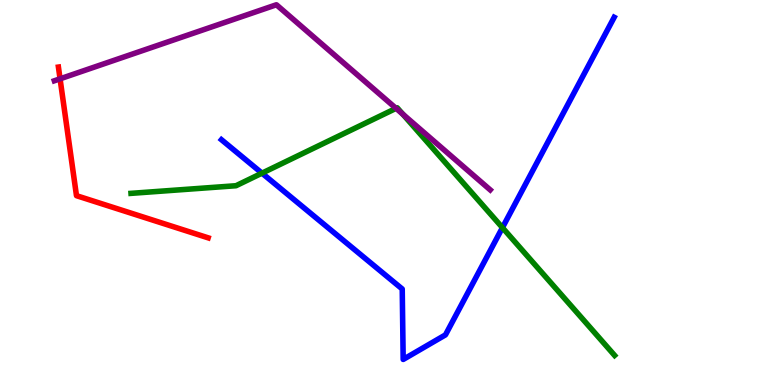[{'lines': ['blue', 'red'], 'intersections': []}, {'lines': ['green', 'red'], 'intersections': []}, {'lines': ['purple', 'red'], 'intersections': [{'x': 0.775, 'y': 7.95}]}, {'lines': ['blue', 'green'], 'intersections': [{'x': 3.38, 'y': 5.5}, {'x': 6.48, 'y': 4.09}]}, {'lines': ['blue', 'purple'], 'intersections': []}, {'lines': ['green', 'purple'], 'intersections': [{'x': 5.11, 'y': 7.19}, {'x': 5.2, 'y': 7.03}]}]